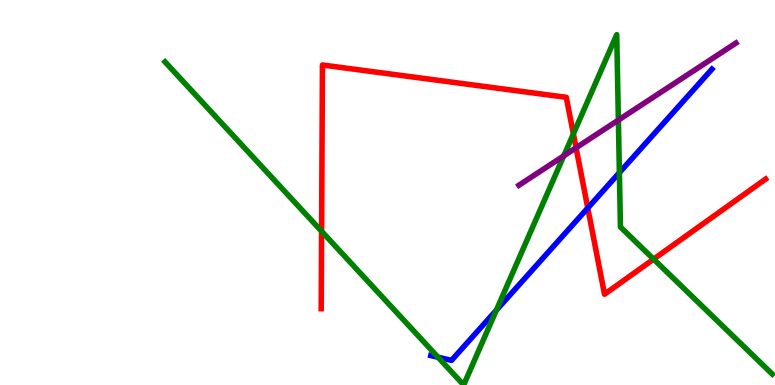[{'lines': ['blue', 'red'], 'intersections': [{'x': 7.58, 'y': 4.6}]}, {'lines': ['green', 'red'], 'intersections': [{'x': 4.15, 'y': 3.99}, {'x': 7.4, 'y': 6.52}, {'x': 8.43, 'y': 3.27}]}, {'lines': ['purple', 'red'], 'intersections': [{'x': 7.43, 'y': 6.16}]}, {'lines': ['blue', 'green'], 'intersections': [{'x': 5.65, 'y': 0.721}, {'x': 6.4, 'y': 1.94}, {'x': 7.99, 'y': 5.52}]}, {'lines': ['blue', 'purple'], 'intersections': []}, {'lines': ['green', 'purple'], 'intersections': [{'x': 7.27, 'y': 5.95}, {'x': 7.98, 'y': 6.88}]}]